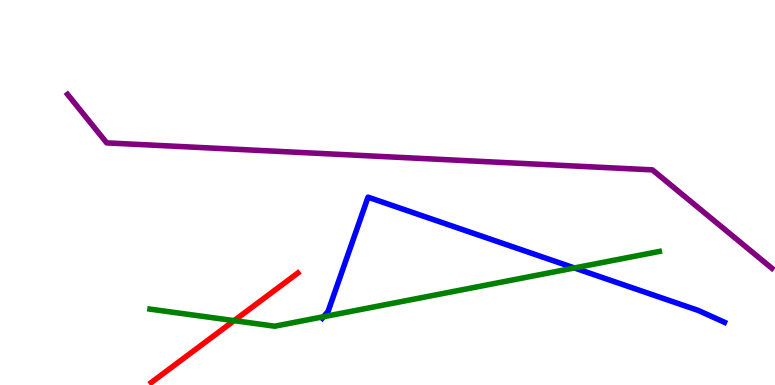[{'lines': ['blue', 'red'], 'intersections': []}, {'lines': ['green', 'red'], 'intersections': [{'x': 3.02, 'y': 1.67}]}, {'lines': ['purple', 'red'], 'intersections': []}, {'lines': ['blue', 'green'], 'intersections': [{'x': 4.17, 'y': 1.77}, {'x': 7.41, 'y': 3.04}]}, {'lines': ['blue', 'purple'], 'intersections': []}, {'lines': ['green', 'purple'], 'intersections': []}]